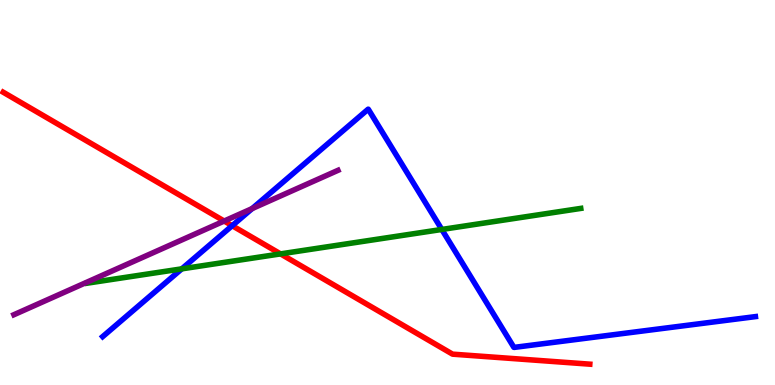[{'lines': ['blue', 'red'], 'intersections': [{'x': 3.0, 'y': 4.14}]}, {'lines': ['green', 'red'], 'intersections': [{'x': 3.62, 'y': 3.41}]}, {'lines': ['purple', 'red'], 'intersections': [{'x': 2.89, 'y': 4.26}]}, {'lines': ['blue', 'green'], 'intersections': [{'x': 2.35, 'y': 3.02}, {'x': 5.7, 'y': 4.04}]}, {'lines': ['blue', 'purple'], 'intersections': [{'x': 3.25, 'y': 4.58}]}, {'lines': ['green', 'purple'], 'intersections': []}]